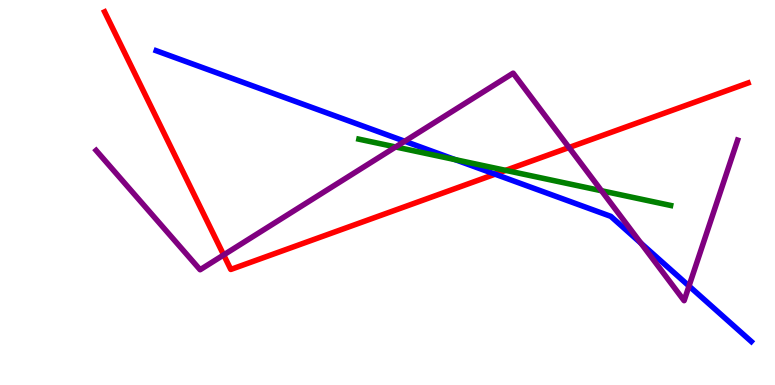[{'lines': ['blue', 'red'], 'intersections': [{'x': 6.39, 'y': 5.48}]}, {'lines': ['green', 'red'], 'intersections': [{'x': 6.52, 'y': 5.57}]}, {'lines': ['purple', 'red'], 'intersections': [{'x': 2.89, 'y': 3.38}, {'x': 7.34, 'y': 6.17}]}, {'lines': ['blue', 'green'], 'intersections': [{'x': 5.87, 'y': 5.85}]}, {'lines': ['blue', 'purple'], 'intersections': [{'x': 5.22, 'y': 6.33}, {'x': 8.27, 'y': 3.68}, {'x': 8.89, 'y': 2.57}]}, {'lines': ['green', 'purple'], 'intersections': [{'x': 5.1, 'y': 6.18}, {'x': 7.76, 'y': 5.05}]}]